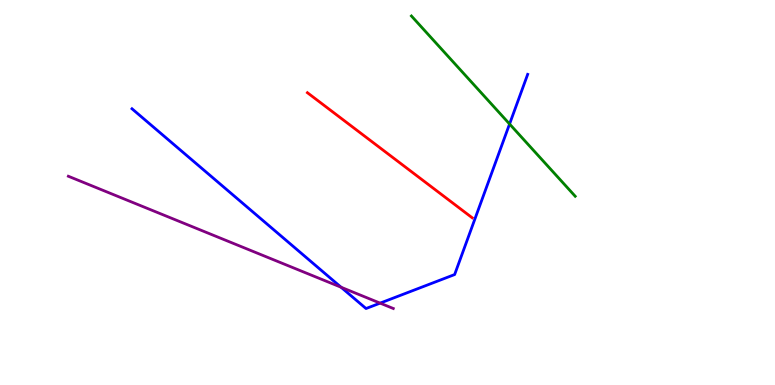[{'lines': ['blue', 'red'], 'intersections': []}, {'lines': ['green', 'red'], 'intersections': []}, {'lines': ['purple', 'red'], 'intersections': []}, {'lines': ['blue', 'green'], 'intersections': [{'x': 6.58, 'y': 6.78}]}, {'lines': ['blue', 'purple'], 'intersections': [{'x': 4.4, 'y': 2.54}, {'x': 4.9, 'y': 2.13}]}, {'lines': ['green', 'purple'], 'intersections': []}]